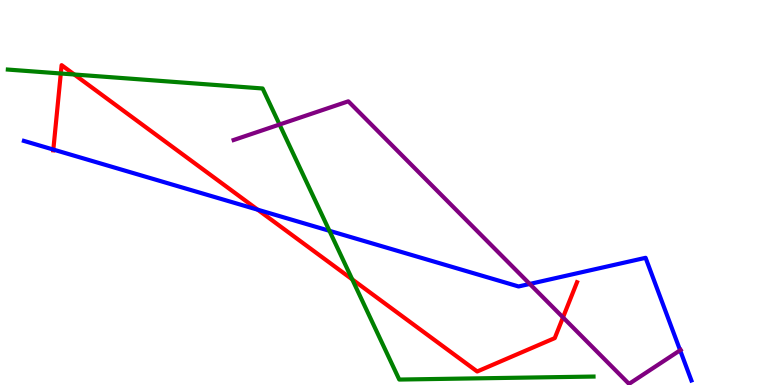[{'lines': ['blue', 'red'], 'intersections': [{'x': 0.688, 'y': 6.12}, {'x': 3.33, 'y': 4.55}]}, {'lines': ['green', 'red'], 'intersections': [{'x': 0.784, 'y': 8.09}, {'x': 0.959, 'y': 8.07}, {'x': 4.54, 'y': 2.74}]}, {'lines': ['purple', 'red'], 'intersections': [{'x': 7.26, 'y': 1.76}]}, {'lines': ['blue', 'green'], 'intersections': [{'x': 4.25, 'y': 4.01}]}, {'lines': ['blue', 'purple'], 'intersections': [{'x': 6.84, 'y': 2.62}, {'x': 8.78, 'y': 0.902}]}, {'lines': ['green', 'purple'], 'intersections': [{'x': 3.61, 'y': 6.77}]}]